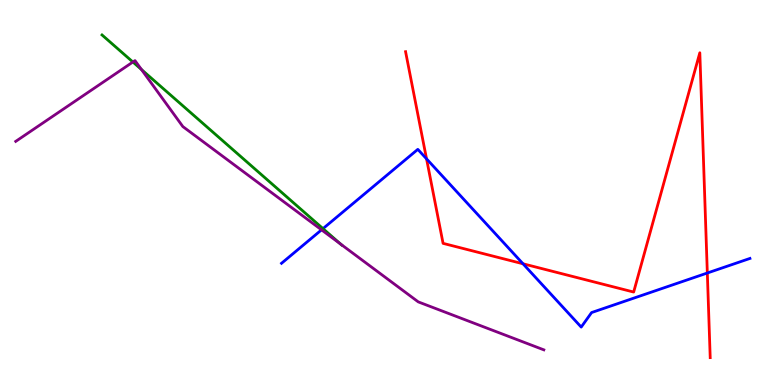[{'lines': ['blue', 'red'], 'intersections': [{'x': 5.5, 'y': 5.87}, {'x': 6.75, 'y': 3.15}, {'x': 9.13, 'y': 2.91}]}, {'lines': ['green', 'red'], 'intersections': []}, {'lines': ['purple', 'red'], 'intersections': []}, {'lines': ['blue', 'green'], 'intersections': [{'x': 4.17, 'y': 4.06}]}, {'lines': ['blue', 'purple'], 'intersections': [{'x': 4.15, 'y': 4.03}]}, {'lines': ['green', 'purple'], 'intersections': [{'x': 1.71, 'y': 8.39}, {'x': 1.83, 'y': 8.19}, {'x': 4.39, 'y': 3.66}]}]